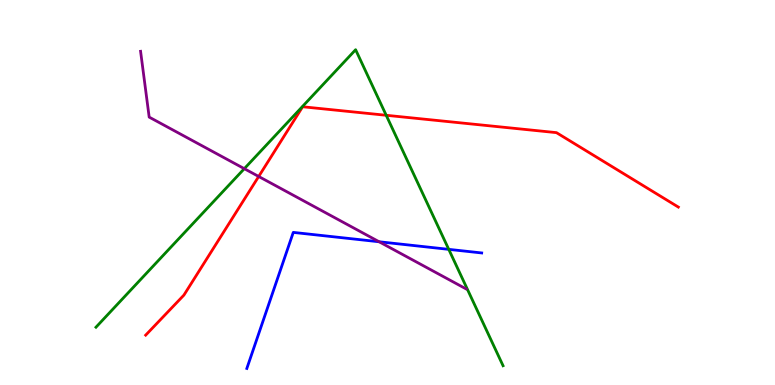[{'lines': ['blue', 'red'], 'intersections': []}, {'lines': ['green', 'red'], 'intersections': [{'x': 4.98, 'y': 7.01}]}, {'lines': ['purple', 'red'], 'intersections': [{'x': 3.34, 'y': 5.42}]}, {'lines': ['blue', 'green'], 'intersections': [{'x': 5.79, 'y': 3.52}]}, {'lines': ['blue', 'purple'], 'intersections': [{'x': 4.89, 'y': 3.72}]}, {'lines': ['green', 'purple'], 'intersections': [{'x': 3.15, 'y': 5.62}]}]